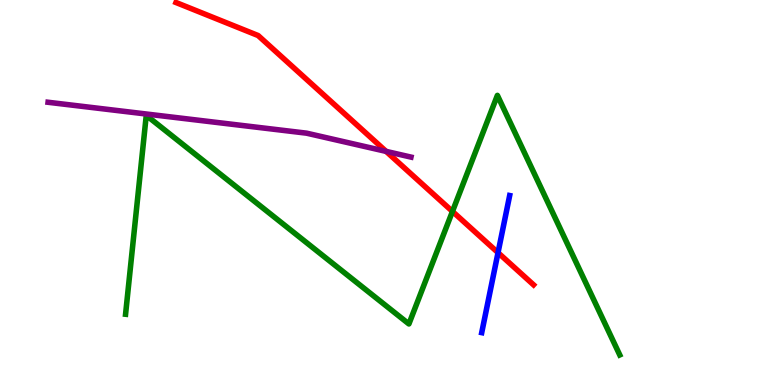[{'lines': ['blue', 'red'], 'intersections': [{'x': 6.43, 'y': 3.44}]}, {'lines': ['green', 'red'], 'intersections': [{'x': 5.84, 'y': 4.51}]}, {'lines': ['purple', 'red'], 'intersections': [{'x': 4.98, 'y': 6.07}]}, {'lines': ['blue', 'green'], 'intersections': []}, {'lines': ['blue', 'purple'], 'intersections': []}, {'lines': ['green', 'purple'], 'intersections': []}]